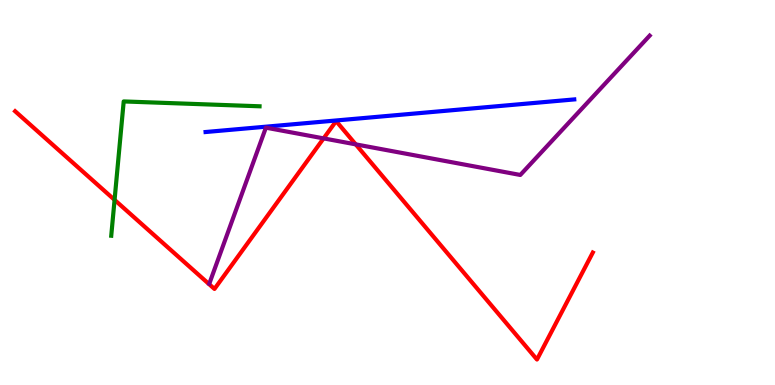[{'lines': ['blue', 'red'], 'intersections': []}, {'lines': ['green', 'red'], 'intersections': [{'x': 1.48, 'y': 4.81}]}, {'lines': ['purple', 'red'], 'intersections': [{'x': 4.18, 'y': 6.41}, {'x': 4.59, 'y': 6.25}]}, {'lines': ['blue', 'green'], 'intersections': []}, {'lines': ['blue', 'purple'], 'intersections': []}, {'lines': ['green', 'purple'], 'intersections': []}]